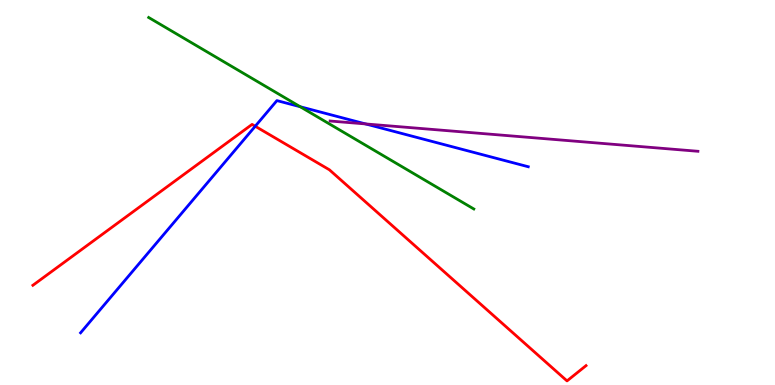[{'lines': ['blue', 'red'], 'intersections': [{'x': 3.29, 'y': 6.72}]}, {'lines': ['green', 'red'], 'intersections': []}, {'lines': ['purple', 'red'], 'intersections': []}, {'lines': ['blue', 'green'], 'intersections': [{'x': 3.87, 'y': 7.23}]}, {'lines': ['blue', 'purple'], 'intersections': [{'x': 4.72, 'y': 6.78}]}, {'lines': ['green', 'purple'], 'intersections': []}]